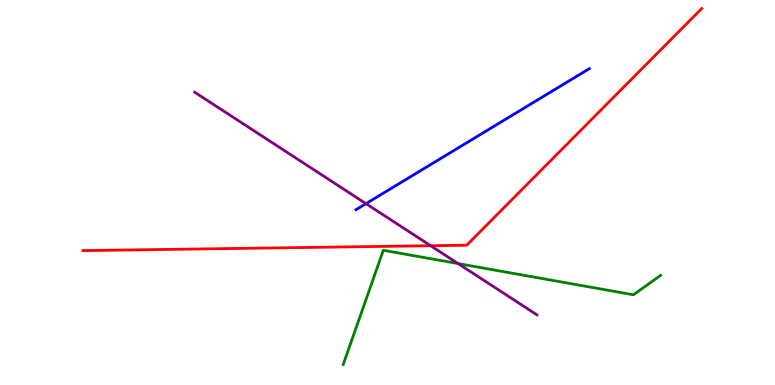[{'lines': ['blue', 'red'], 'intersections': []}, {'lines': ['green', 'red'], 'intersections': []}, {'lines': ['purple', 'red'], 'intersections': [{'x': 5.56, 'y': 3.62}]}, {'lines': ['blue', 'green'], 'intersections': []}, {'lines': ['blue', 'purple'], 'intersections': [{'x': 4.72, 'y': 4.71}]}, {'lines': ['green', 'purple'], 'intersections': [{'x': 5.91, 'y': 3.15}]}]